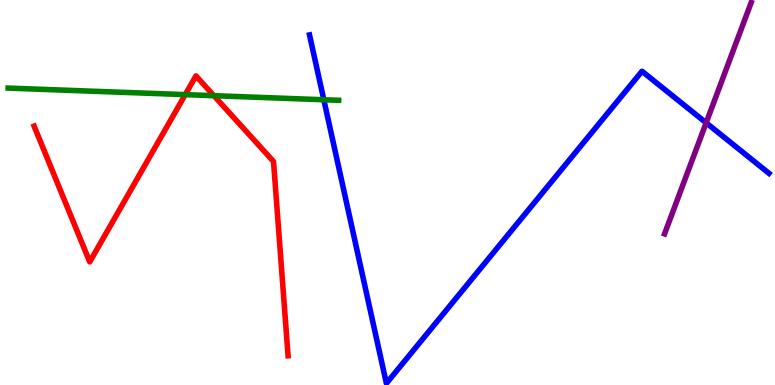[{'lines': ['blue', 'red'], 'intersections': []}, {'lines': ['green', 'red'], 'intersections': [{'x': 2.39, 'y': 7.54}, {'x': 2.76, 'y': 7.51}]}, {'lines': ['purple', 'red'], 'intersections': []}, {'lines': ['blue', 'green'], 'intersections': [{'x': 4.18, 'y': 7.41}]}, {'lines': ['blue', 'purple'], 'intersections': [{'x': 9.11, 'y': 6.81}]}, {'lines': ['green', 'purple'], 'intersections': []}]